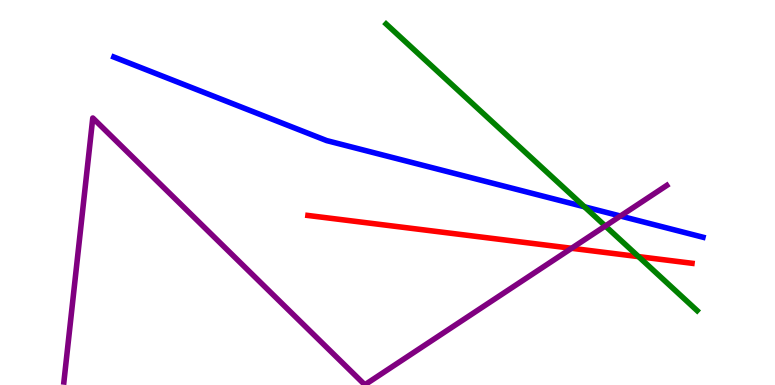[{'lines': ['blue', 'red'], 'intersections': []}, {'lines': ['green', 'red'], 'intersections': [{'x': 8.24, 'y': 3.33}]}, {'lines': ['purple', 'red'], 'intersections': [{'x': 7.38, 'y': 3.55}]}, {'lines': ['blue', 'green'], 'intersections': [{'x': 7.54, 'y': 4.63}]}, {'lines': ['blue', 'purple'], 'intersections': [{'x': 8.01, 'y': 4.39}]}, {'lines': ['green', 'purple'], 'intersections': [{'x': 7.81, 'y': 4.13}]}]